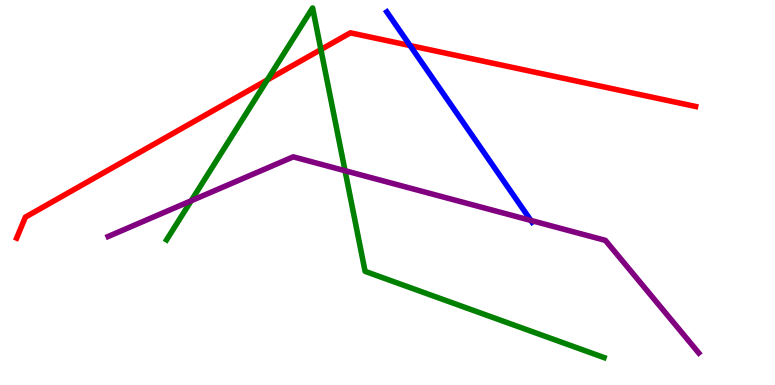[{'lines': ['blue', 'red'], 'intersections': [{'x': 5.29, 'y': 8.82}]}, {'lines': ['green', 'red'], 'intersections': [{'x': 3.45, 'y': 7.92}, {'x': 4.14, 'y': 8.71}]}, {'lines': ['purple', 'red'], 'intersections': []}, {'lines': ['blue', 'green'], 'intersections': []}, {'lines': ['blue', 'purple'], 'intersections': [{'x': 6.85, 'y': 4.27}]}, {'lines': ['green', 'purple'], 'intersections': [{'x': 2.47, 'y': 4.79}, {'x': 4.45, 'y': 5.57}]}]